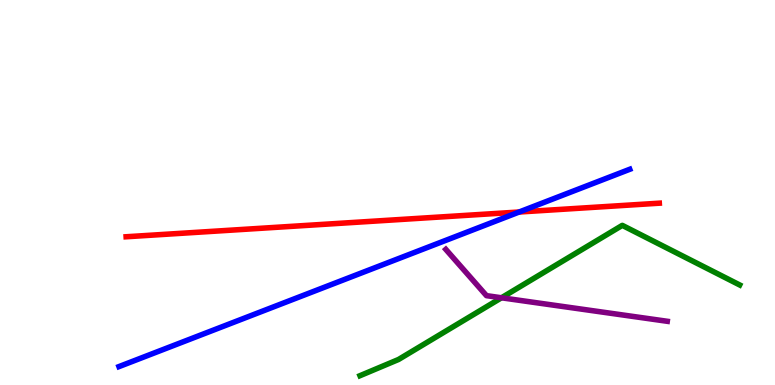[{'lines': ['blue', 'red'], 'intersections': [{'x': 6.7, 'y': 4.49}]}, {'lines': ['green', 'red'], 'intersections': []}, {'lines': ['purple', 'red'], 'intersections': []}, {'lines': ['blue', 'green'], 'intersections': []}, {'lines': ['blue', 'purple'], 'intersections': []}, {'lines': ['green', 'purple'], 'intersections': [{'x': 6.47, 'y': 2.27}]}]